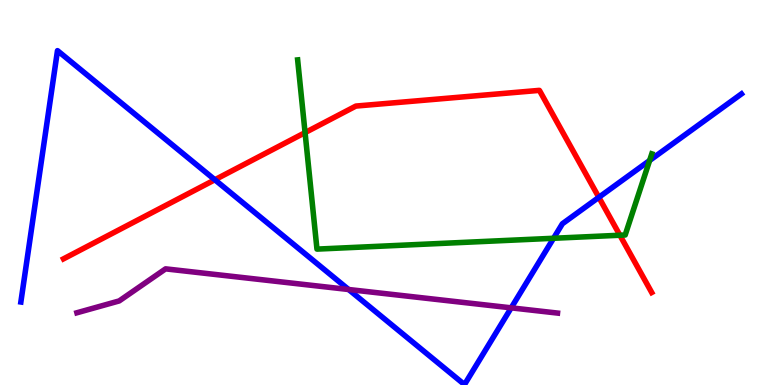[{'lines': ['blue', 'red'], 'intersections': [{'x': 2.77, 'y': 5.33}, {'x': 7.73, 'y': 4.87}]}, {'lines': ['green', 'red'], 'intersections': [{'x': 3.94, 'y': 6.56}, {'x': 8.0, 'y': 3.89}]}, {'lines': ['purple', 'red'], 'intersections': []}, {'lines': ['blue', 'green'], 'intersections': [{'x': 7.14, 'y': 3.81}, {'x': 8.38, 'y': 5.83}]}, {'lines': ['blue', 'purple'], 'intersections': [{'x': 4.5, 'y': 2.48}, {'x': 6.6, 'y': 2.0}]}, {'lines': ['green', 'purple'], 'intersections': []}]